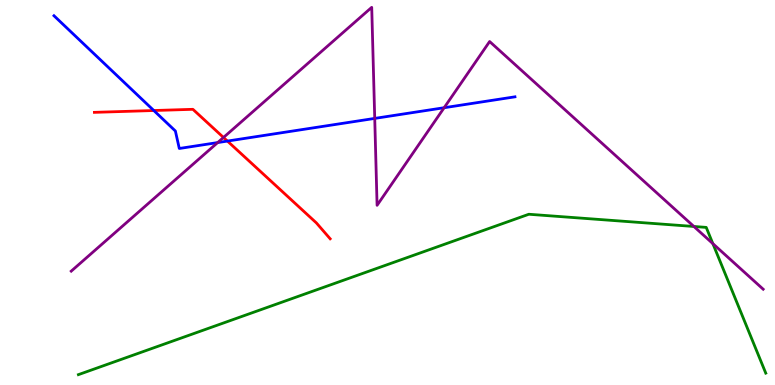[{'lines': ['blue', 'red'], 'intersections': [{'x': 1.98, 'y': 7.13}, {'x': 2.93, 'y': 6.34}]}, {'lines': ['green', 'red'], 'intersections': []}, {'lines': ['purple', 'red'], 'intersections': [{'x': 2.88, 'y': 6.43}]}, {'lines': ['blue', 'green'], 'intersections': []}, {'lines': ['blue', 'purple'], 'intersections': [{'x': 2.81, 'y': 6.3}, {'x': 4.84, 'y': 6.92}, {'x': 5.73, 'y': 7.2}]}, {'lines': ['green', 'purple'], 'intersections': [{'x': 8.95, 'y': 4.12}, {'x': 9.2, 'y': 3.67}]}]